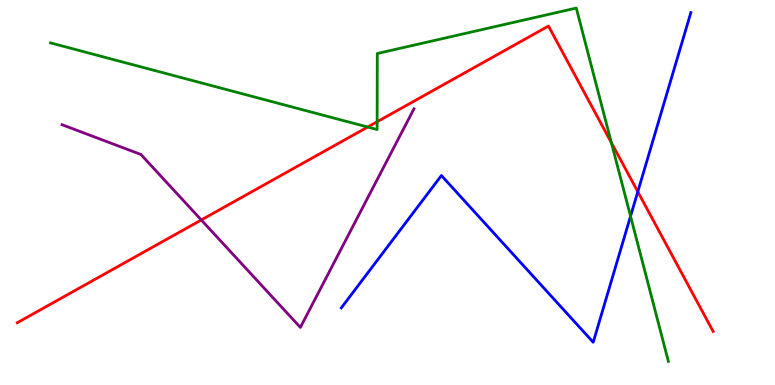[{'lines': ['blue', 'red'], 'intersections': [{'x': 8.23, 'y': 5.02}]}, {'lines': ['green', 'red'], 'intersections': [{'x': 4.74, 'y': 6.7}, {'x': 4.87, 'y': 6.84}, {'x': 7.89, 'y': 6.29}]}, {'lines': ['purple', 'red'], 'intersections': [{'x': 2.6, 'y': 4.29}]}, {'lines': ['blue', 'green'], 'intersections': [{'x': 8.14, 'y': 4.38}]}, {'lines': ['blue', 'purple'], 'intersections': []}, {'lines': ['green', 'purple'], 'intersections': []}]